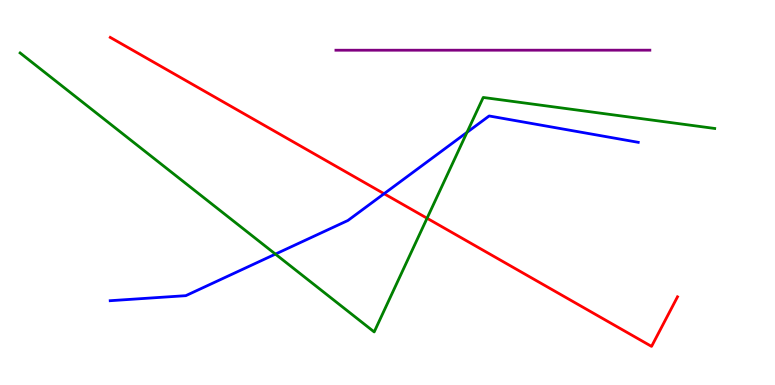[{'lines': ['blue', 'red'], 'intersections': [{'x': 4.96, 'y': 4.97}]}, {'lines': ['green', 'red'], 'intersections': [{'x': 5.51, 'y': 4.33}]}, {'lines': ['purple', 'red'], 'intersections': []}, {'lines': ['blue', 'green'], 'intersections': [{'x': 3.55, 'y': 3.4}, {'x': 6.03, 'y': 6.56}]}, {'lines': ['blue', 'purple'], 'intersections': []}, {'lines': ['green', 'purple'], 'intersections': []}]